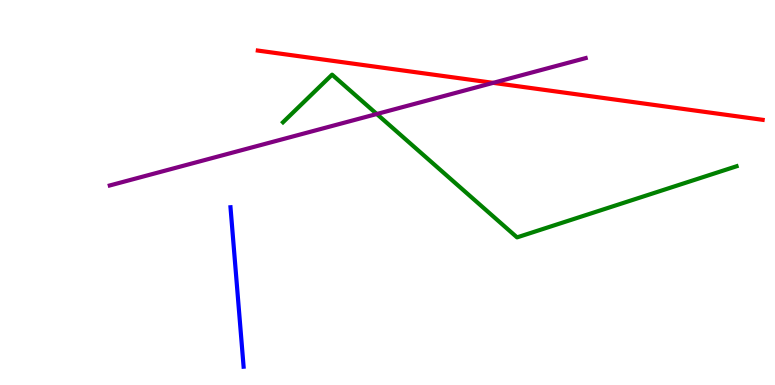[{'lines': ['blue', 'red'], 'intersections': []}, {'lines': ['green', 'red'], 'intersections': []}, {'lines': ['purple', 'red'], 'intersections': [{'x': 6.36, 'y': 7.85}]}, {'lines': ['blue', 'green'], 'intersections': []}, {'lines': ['blue', 'purple'], 'intersections': []}, {'lines': ['green', 'purple'], 'intersections': [{'x': 4.86, 'y': 7.04}]}]